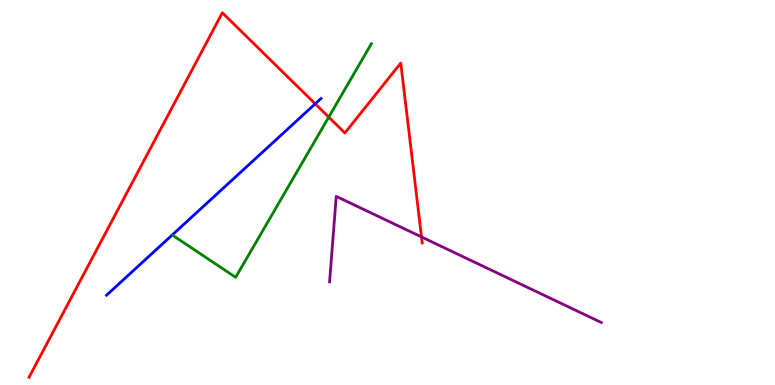[{'lines': ['blue', 'red'], 'intersections': [{'x': 4.07, 'y': 7.3}]}, {'lines': ['green', 'red'], 'intersections': [{'x': 4.24, 'y': 6.96}]}, {'lines': ['purple', 'red'], 'intersections': [{'x': 5.44, 'y': 3.85}]}, {'lines': ['blue', 'green'], 'intersections': []}, {'lines': ['blue', 'purple'], 'intersections': []}, {'lines': ['green', 'purple'], 'intersections': []}]